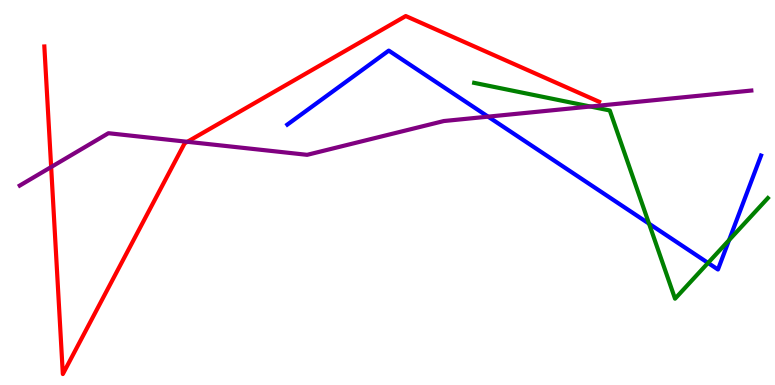[{'lines': ['blue', 'red'], 'intersections': []}, {'lines': ['green', 'red'], 'intersections': []}, {'lines': ['purple', 'red'], 'intersections': [{'x': 0.66, 'y': 5.66}, {'x': 2.42, 'y': 6.32}]}, {'lines': ['blue', 'green'], 'intersections': [{'x': 8.37, 'y': 4.19}, {'x': 9.14, 'y': 3.17}, {'x': 9.41, 'y': 3.76}]}, {'lines': ['blue', 'purple'], 'intersections': [{'x': 6.3, 'y': 6.97}]}, {'lines': ['green', 'purple'], 'intersections': [{'x': 7.62, 'y': 7.23}]}]